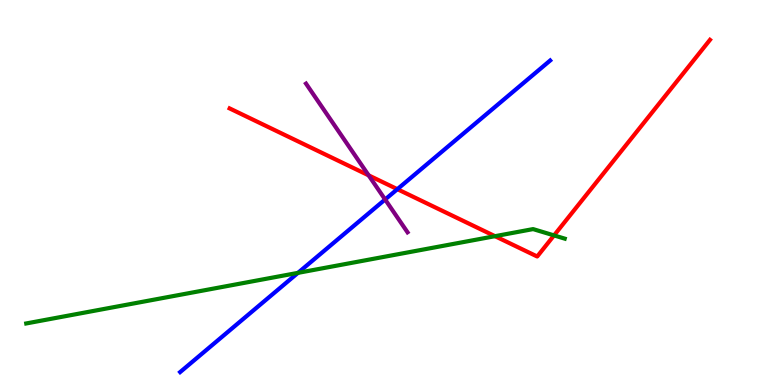[{'lines': ['blue', 'red'], 'intersections': [{'x': 5.13, 'y': 5.09}]}, {'lines': ['green', 'red'], 'intersections': [{'x': 6.39, 'y': 3.87}, {'x': 7.15, 'y': 3.89}]}, {'lines': ['purple', 'red'], 'intersections': [{'x': 4.76, 'y': 5.45}]}, {'lines': ['blue', 'green'], 'intersections': [{'x': 3.84, 'y': 2.91}]}, {'lines': ['blue', 'purple'], 'intersections': [{'x': 4.97, 'y': 4.82}]}, {'lines': ['green', 'purple'], 'intersections': []}]